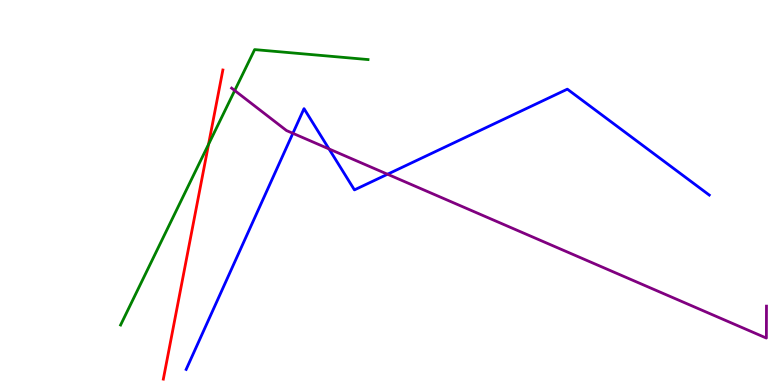[{'lines': ['blue', 'red'], 'intersections': []}, {'lines': ['green', 'red'], 'intersections': [{'x': 2.69, 'y': 6.25}]}, {'lines': ['purple', 'red'], 'intersections': []}, {'lines': ['blue', 'green'], 'intersections': []}, {'lines': ['blue', 'purple'], 'intersections': [{'x': 3.78, 'y': 6.54}, {'x': 4.25, 'y': 6.13}, {'x': 5.0, 'y': 5.47}]}, {'lines': ['green', 'purple'], 'intersections': [{'x': 3.03, 'y': 7.65}]}]